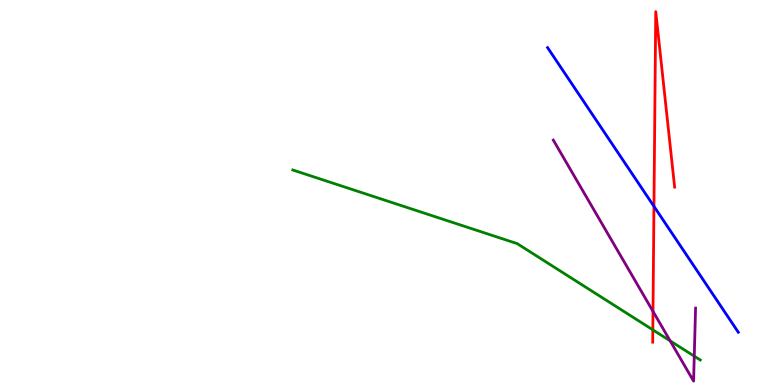[{'lines': ['blue', 'red'], 'intersections': [{'x': 8.44, 'y': 4.64}]}, {'lines': ['green', 'red'], 'intersections': [{'x': 8.42, 'y': 1.43}]}, {'lines': ['purple', 'red'], 'intersections': [{'x': 8.43, 'y': 1.91}]}, {'lines': ['blue', 'green'], 'intersections': []}, {'lines': ['blue', 'purple'], 'intersections': []}, {'lines': ['green', 'purple'], 'intersections': [{'x': 8.65, 'y': 1.15}, {'x': 8.96, 'y': 0.748}]}]